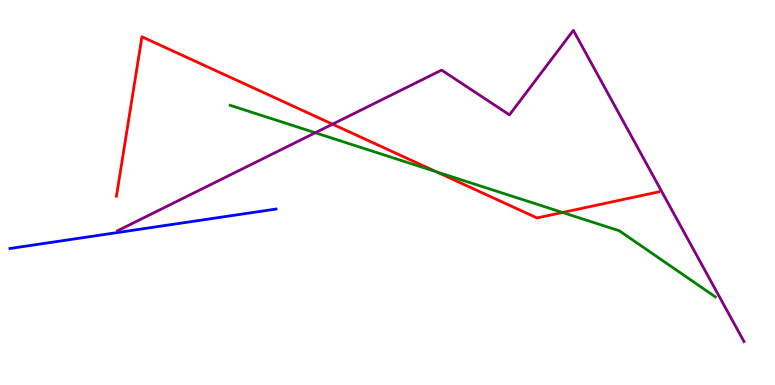[{'lines': ['blue', 'red'], 'intersections': []}, {'lines': ['green', 'red'], 'intersections': [{'x': 5.63, 'y': 5.54}, {'x': 7.26, 'y': 4.48}]}, {'lines': ['purple', 'red'], 'intersections': [{'x': 4.29, 'y': 6.77}]}, {'lines': ['blue', 'green'], 'intersections': []}, {'lines': ['blue', 'purple'], 'intersections': []}, {'lines': ['green', 'purple'], 'intersections': [{'x': 4.07, 'y': 6.55}]}]